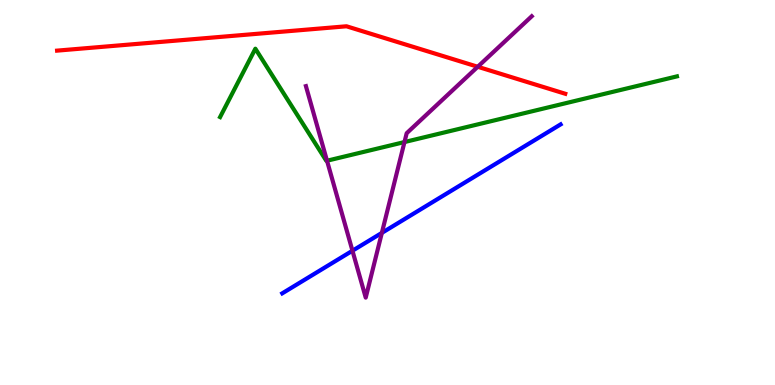[{'lines': ['blue', 'red'], 'intersections': []}, {'lines': ['green', 'red'], 'intersections': []}, {'lines': ['purple', 'red'], 'intersections': [{'x': 6.16, 'y': 8.27}]}, {'lines': ['blue', 'green'], 'intersections': []}, {'lines': ['blue', 'purple'], 'intersections': [{'x': 4.55, 'y': 3.49}, {'x': 4.93, 'y': 3.95}]}, {'lines': ['green', 'purple'], 'intersections': [{'x': 4.22, 'y': 5.83}, {'x': 5.22, 'y': 6.31}]}]